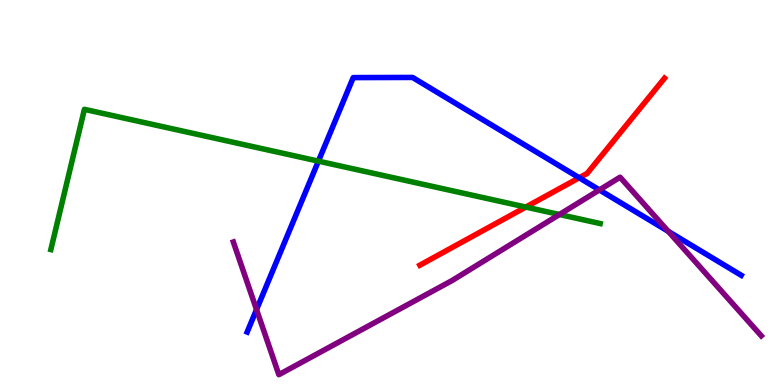[{'lines': ['blue', 'red'], 'intersections': [{'x': 7.47, 'y': 5.38}]}, {'lines': ['green', 'red'], 'intersections': [{'x': 6.78, 'y': 4.62}]}, {'lines': ['purple', 'red'], 'intersections': []}, {'lines': ['blue', 'green'], 'intersections': [{'x': 4.11, 'y': 5.81}]}, {'lines': ['blue', 'purple'], 'intersections': [{'x': 3.31, 'y': 1.96}, {'x': 7.73, 'y': 5.07}, {'x': 8.62, 'y': 3.99}]}, {'lines': ['green', 'purple'], 'intersections': [{'x': 7.22, 'y': 4.43}]}]